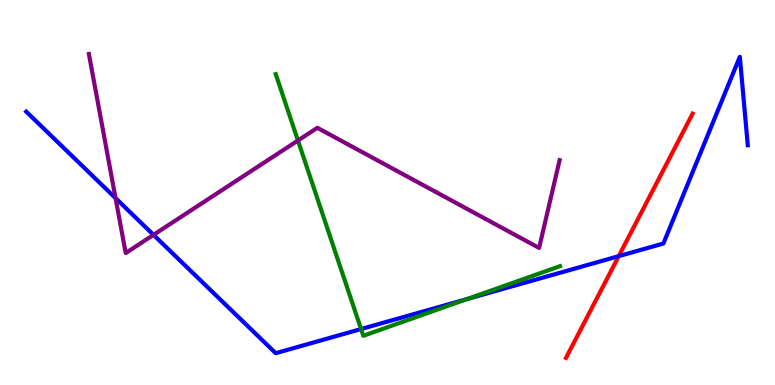[{'lines': ['blue', 'red'], 'intersections': [{'x': 7.98, 'y': 3.35}]}, {'lines': ['green', 'red'], 'intersections': []}, {'lines': ['purple', 'red'], 'intersections': []}, {'lines': ['blue', 'green'], 'intersections': [{'x': 4.66, 'y': 1.45}, {'x': 6.03, 'y': 2.23}]}, {'lines': ['blue', 'purple'], 'intersections': [{'x': 1.49, 'y': 4.85}, {'x': 1.98, 'y': 3.9}]}, {'lines': ['green', 'purple'], 'intersections': [{'x': 3.84, 'y': 6.35}]}]